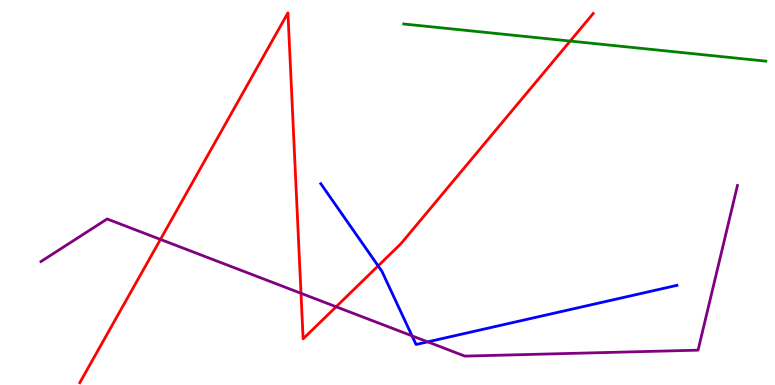[{'lines': ['blue', 'red'], 'intersections': [{'x': 4.88, 'y': 3.09}]}, {'lines': ['green', 'red'], 'intersections': [{'x': 7.36, 'y': 8.93}]}, {'lines': ['purple', 'red'], 'intersections': [{'x': 2.07, 'y': 3.78}, {'x': 3.88, 'y': 2.38}, {'x': 4.34, 'y': 2.03}]}, {'lines': ['blue', 'green'], 'intersections': []}, {'lines': ['blue', 'purple'], 'intersections': [{'x': 5.32, 'y': 1.28}, {'x': 5.52, 'y': 1.12}]}, {'lines': ['green', 'purple'], 'intersections': []}]